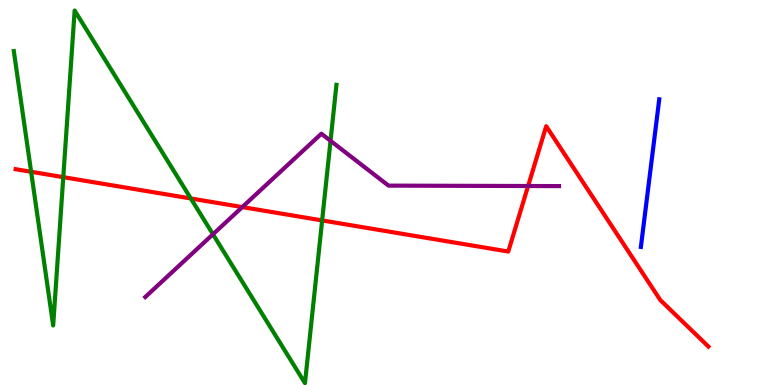[{'lines': ['blue', 'red'], 'intersections': []}, {'lines': ['green', 'red'], 'intersections': [{'x': 0.402, 'y': 5.54}, {'x': 0.817, 'y': 5.4}, {'x': 2.46, 'y': 4.84}, {'x': 4.16, 'y': 4.27}]}, {'lines': ['purple', 'red'], 'intersections': [{'x': 3.13, 'y': 4.62}, {'x': 6.81, 'y': 5.17}]}, {'lines': ['blue', 'green'], 'intersections': []}, {'lines': ['blue', 'purple'], 'intersections': []}, {'lines': ['green', 'purple'], 'intersections': [{'x': 2.75, 'y': 3.91}, {'x': 4.26, 'y': 6.34}]}]